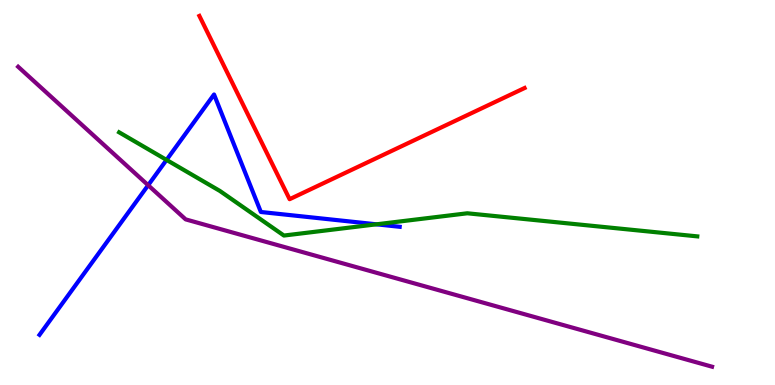[{'lines': ['blue', 'red'], 'intersections': []}, {'lines': ['green', 'red'], 'intersections': []}, {'lines': ['purple', 'red'], 'intersections': []}, {'lines': ['blue', 'green'], 'intersections': [{'x': 2.15, 'y': 5.85}, {'x': 4.86, 'y': 4.17}]}, {'lines': ['blue', 'purple'], 'intersections': [{'x': 1.91, 'y': 5.19}]}, {'lines': ['green', 'purple'], 'intersections': []}]